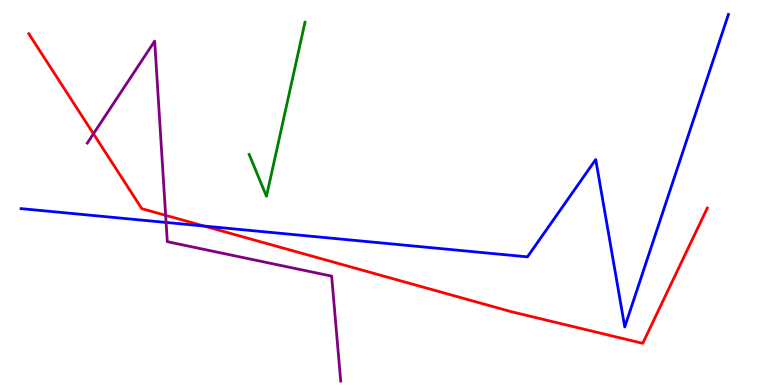[{'lines': ['blue', 'red'], 'intersections': [{'x': 2.63, 'y': 4.13}]}, {'lines': ['green', 'red'], 'intersections': []}, {'lines': ['purple', 'red'], 'intersections': [{'x': 1.21, 'y': 6.52}, {'x': 2.14, 'y': 4.41}]}, {'lines': ['blue', 'green'], 'intersections': []}, {'lines': ['blue', 'purple'], 'intersections': [{'x': 2.14, 'y': 4.22}]}, {'lines': ['green', 'purple'], 'intersections': []}]